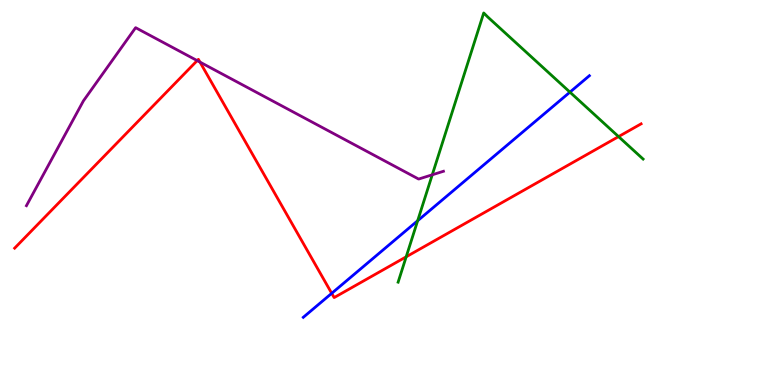[{'lines': ['blue', 'red'], 'intersections': [{'x': 4.28, 'y': 2.38}]}, {'lines': ['green', 'red'], 'intersections': [{'x': 5.24, 'y': 3.33}, {'x': 7.98, 'y': 6.45}]}, {'lines': ['purple', 'red'], 'intersections': [{'x': 2.54, 'y': 8.43}, {'x': 2.58, 'y': 8.39}]}, {'lines': ['blue', 'green'], 'intersections': [{'x': 5.39, 'y': 4.27}, {'x': 7.35, 'y': 7.61}]}, {'lines': ['blue', 'purple'], 'intersections': []}, {'lines': ['green', 'purple'], 'intersections': [{'x': 5.58, 'y': 5.46}]}]